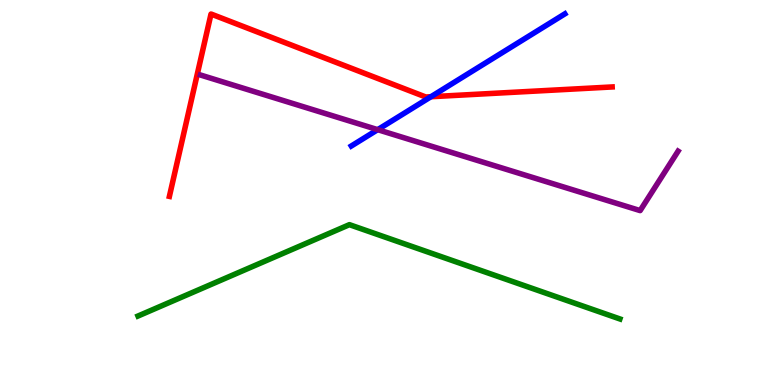[{'lines': ['blue', 'red'], 'intersections': [{'x': 5.56, 'y': 7.49}]}, {'lines': ['green', 'red'], 'intersections': []}, {'lines': ['purple', 'red'], 'intersections': []}, {'lines': ['blue', 'green'], 'intersections': []}, {'lines': ['blue', 'purple'], 'intersections': [{'x': 4.87, 'y': 6.63}]}, {'lines': ['green', 'purple'], 'intersections': []}]